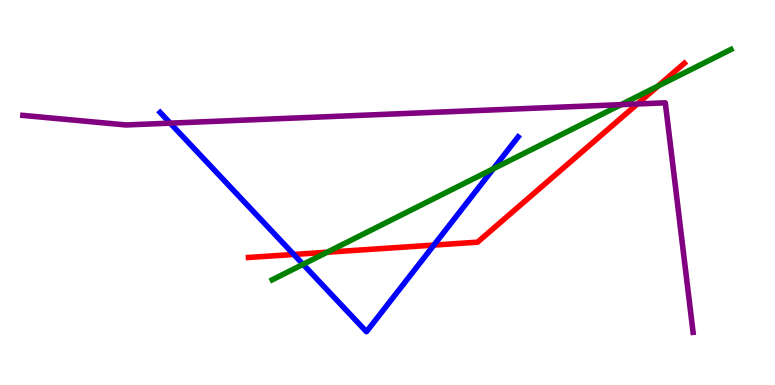[{'lines': ['blue', 'red'], 'intersections': [{'x': 3.79, 'y': 3.39}, {'x': 5.6, 'y': 3.63}]}, {'lines': ['green', 'red'], 'intersections': [{'x': 4.22, 'y': 3.45}, {'x': 8.49, 'y': 7.76}]}, {'lines': ['purple', 'red'], 'intersections': [{'x': 8.22, 'y': 7.3}]}, {'lines': ['blue', 'green'], 'intersections': [{'x': 3.91, 'y': 3.13}, {'x': 6.36, 'y': 5.62}]}, {'lines': ['blue', 'purple'], 'intersections': [{'x': 2.2, 'y': 6.8}]}, {'lines': ['green', 'purple'], 'intersections': [{'x': 8.01, 'y': 7.28}]}]